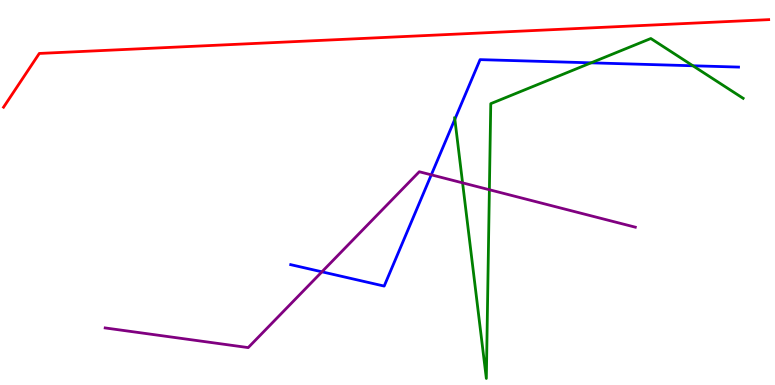[{'lines': ['blue', 'red'], 'intersections': []}, {'lines': ['green', 'red'], 'intersections': []}, {'lines': ['purple', 'red'], 'intersections': []}, {'lines': ['blue', 'green'], 'intersections': [{'x': 5.87, 'y': 6.9}, {'x': 7.63, 'y': 8.37}, {'x': 8.94, 'y': 8.29}]}, {'lines': ['blue', 'purple'], 'intersections': [{'x': 4.15, 'y': 2.94}, {'x': 5.57, 'y': 5.46}]}, {'lines': ['green', 'purple'], 'intersections': [{'x': 5.97, 'y': 5.25}, {'x': 6.31, 'y': 5.07}]}]